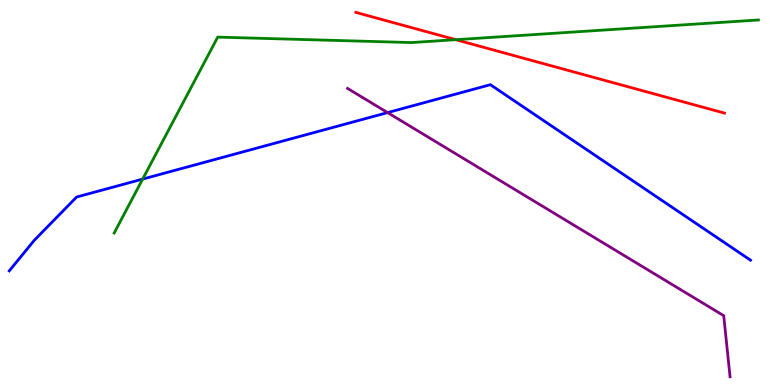[{'lines': ['blue', 'red'], 'intersections': []}, {'lines': ['green', 'red'], 'intersections': [{'x': 5.88, 'y': 8.97}]}, {'lines': ['purple', 'red'], 'intersections': []}, {'lines': ['blue', 'green'], 'intersections': [{'x': 1.84, 'y': 5.35}]}, {'lines': ['blue', 'purple'], 'intersections': [{'x': 5.0, 'y': 7.08}]}, {'lines': ['green', 'purple'], 'intersections': []}]